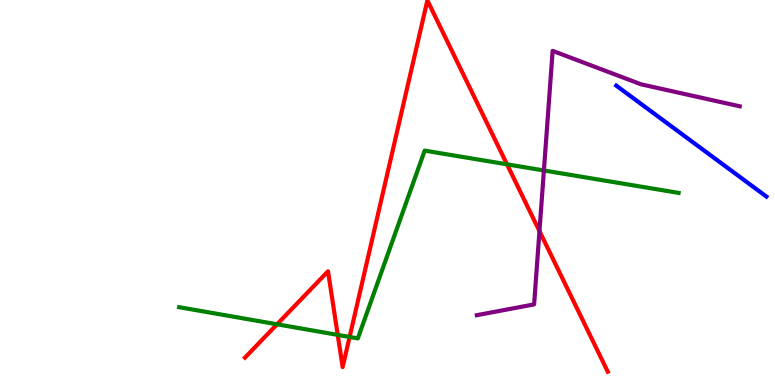[{'lines': ['blue', 'red'], 'intersections': []}, {'lines': ['green', 'red'], 'intersections': [{'x': 3.57, 'y': 1.58}, {'x': 4.36, 'y': 1.3}, {'x': 4.51, 'y': 1.25}, {'x': 6.54, 'y': 5.73}]}, {'lines': ['purple', 'red'], 'intersections': [{'x': 6.96, 'y': 4.0}]}, {'lines': ['blue', 'green'], 'intersections': []}, {'lines': ['blue', 'purple'], 'intersections': []}, {'lines': ['green', 'purple'], 'intersections': [{'x': 7.02, 'y': 5.57}]}]